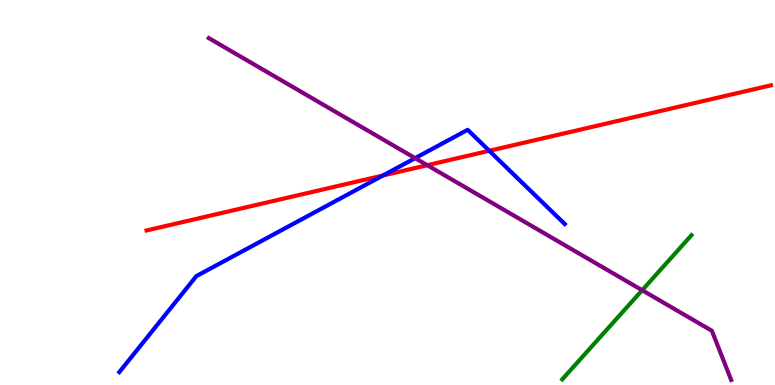[{'lines': ['blue', 'red'], 'intersections': [{'x': 4.94, 'y': 5.44}, {'x': 6.31, 'y': 6.08}]}, {'lines': ['green', 'red'], 'intersections': []}, {'lines': ['purple', 'red'], 'intersections': [{'x': 5.51, 'y': 5.71}]}, {'lines': ['blue', 'green'], 'intersections': []}, {'lines': ['blue', 'purple'], 'intersections': [{'x': 5.36, 'y': 5.89}]}, {'lines': ['green', 'purple'], 'intersections': [{'x': 8.29, 'y': 2.46}]}]